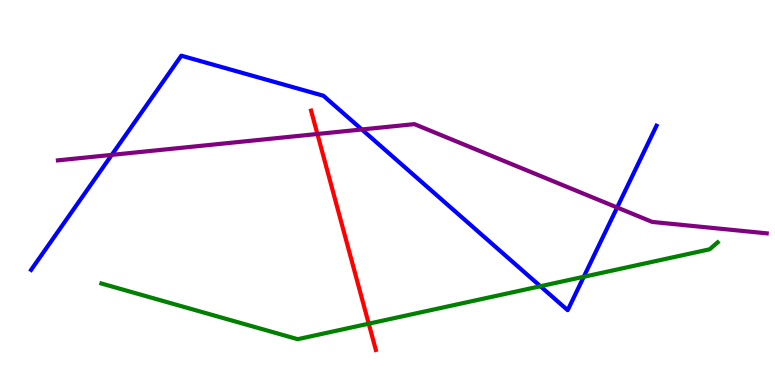[{'lines': ['blue', 'red'], 'intersections': []}, {'lines': ['green', 'red'], 'intersections': [{'x': 4.76, 'y': 1.59}]}, {'lines': ['purple', 'red'], 'intersections': [{'x': 4.1, 'y': 6.52}]}, {'lines': ['blue', 'green'], 'intersections': [{'x': 6.97, 'y': 2.57}, {'x': 7.53, 'y': 2.81}]}, {'lines': ['blue', 'purple'], 'intersections': [{'x': 1.44, 'y': 5.98}, {'x': 4.67, 'y': 6.64}, {'x': 7.96, 'y': 4.61}]}, {'lines': ['green', 'purple'], 'intersections': []}]